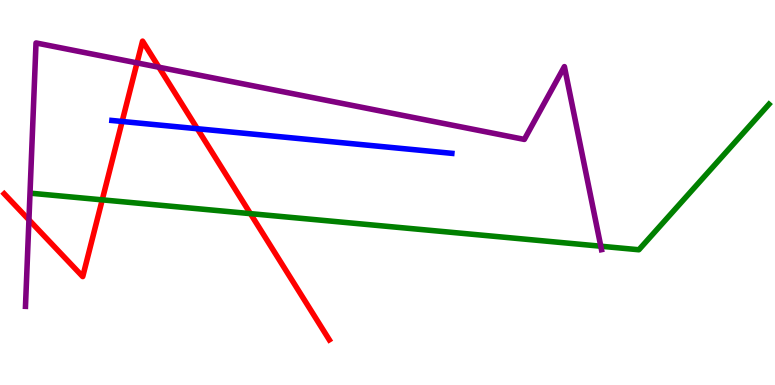[{'lines': ['blue', 'red'], 'intersections': [{'x': 1.58, 'y': 6.85}, {'x': 2.55, 'y': 6.66}]}, {'lines': ['green', 'red'], 'intersections': [{'x': 1.32, 'y': 4.81}, {'x': 3.23, 'y': 4.45}]}, {'lines': ['purple', 'red'], 'intersections': [{'x': 0.373, 'y': 4.29}, {'x': 1.77, 'y': 8.37}, {'x': 2.05, 'y': 8.25}]}, {'lines': ['blue', 'green'], 'intersections': []}, {'lines': ['blue', 'purple'], 'intersections': []}, {'lines': ['green', 'purple'], 'intersections': [{'x': 7.75, 'y': 3.6}]}]